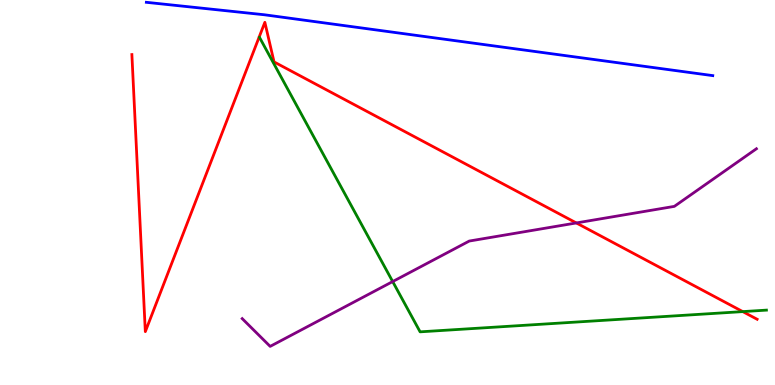[{'lines': ['blue', 'red'], 'intersections': []}, {'lines': ['green', 'red'], 'intersections': [{'x': 9.58, 'y': 1.91}]}, {'lines': ['purple', 'red'], 'intersections': [{'x': 7.44, 'y': 4.21}]}, {'lines': ['blue', 'green'], 'intersections': []}, {'lines': ['blue', 'purple'], 'intersections': []}, {'lines': ['green', 'purple'], 'intersections': [{'x': 5.07, 'y': 2.69}]}]